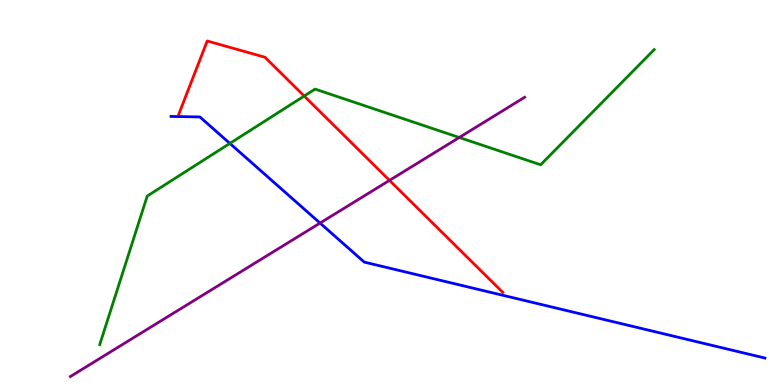[{'lines': ['blue', 'red'], 'intersections': []}, {'lines': ['green', 'red'], 'intersections': [{'x': 3.93, 'y': 7.51}]}, {'lines': ['purple', 'red'], 'intersections': [{'x': 5.03, 'y': 5.32}]}, {'lines': ['blue', 'green'], 'intersections': [{'x': 2.97, 'y': 6.28}]}, {'lines': ['blue', 'purple'], 'intersections': [{'x': 4.13, 'y': 4.21}]}, {'lines': ['green', 'purple'], 'intersections': [{'x': 5.93, 'y': 6.43}]}]